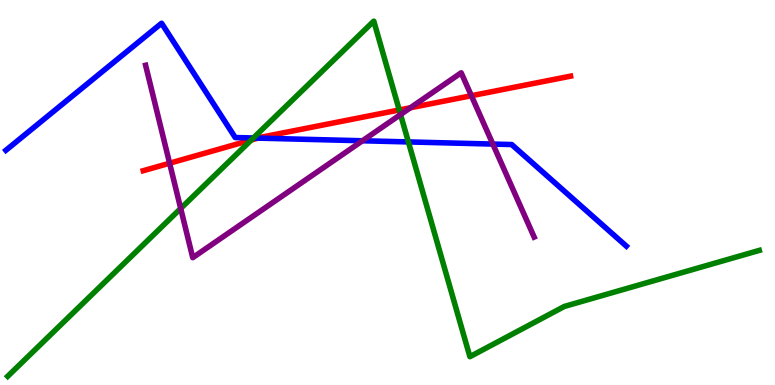[{'lines': ['blue', 'red'], 'intersections': [{'x': 3.33, 'y': 6.41}]}, {'lines': ['green', 'red'], 'intersections': [{'x': 3.24, 'y': 6.36}, {'x': 5.15, 'y': 7.14}]}, {'lines': ['purple', 'red'], 'intersections': [{'x': 2.19, 'y': 5.76}, {'x': 5.3, 'y': 7.2}, {'x': 6.08, 'y': 7.51}]}, {'lines': ['blue', 'green'], 'intersections': [{'x': 3.27, 'y': 6.42}, {'x': 5.27, 'y': 6.31}]}, {'lines': ['blue', 'purple'], 'intersections': [{'x': 4.68, 'y': 6.34}, {'x': 6.36, 'y': 6.26}]}, {'lines': ['green', 'purple'], 'intersections': [{'x': 2.33, 'y': 4.59}, {'x': 5.17, 'y': 7.02}]}]